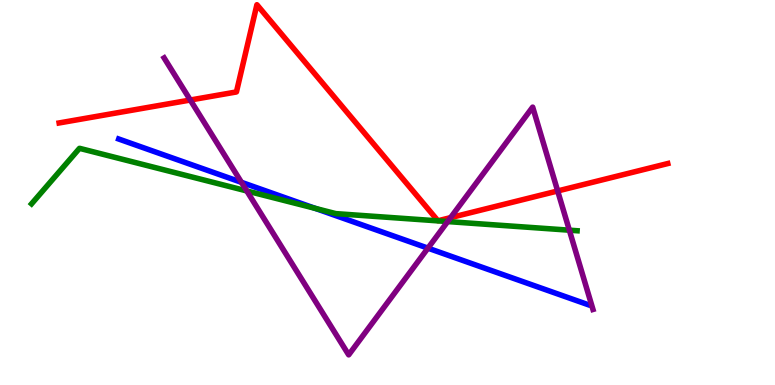[{'lines': ['blue', 'red'], 'intersections': []}, {'lines': ['green', 'red'], 'intersections': []}, {'lines': ['purple', 'red'], 'intersections': [{'x': 2.46, 'y': 7.4}, {'x': 5.81, 'y': 4.35}, {'x': 7.2, 'y': 5.04}]}, {'lines': ['blue', 'green'], 'intersections': [{'x': 4.07, 'y': 4.59}]}, {'lines': ['blue', 'purple'], 'intersections': [{'x': 3.12, 'y': 5.26}, {'x': 5.52, 'y': 3.55}]}, {'lines': ['green', 'purple'], 'intersections': [{'x': 3.18, 'y': 5.04}, {'x': 5.78, 'y': 4.25}, {'x': 7.35, 'y': 4.02}]}]